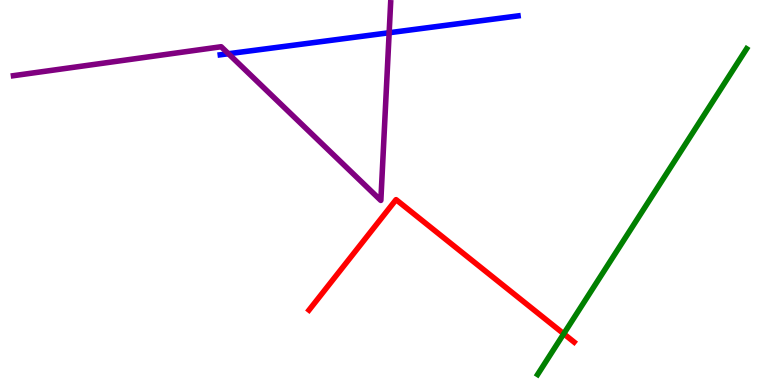[{'lines': ['blue', 'red'], 'intersections': []}, {'lines': ['green', 'red'], 'intersections': [{'x': 7.27, 'y': 1.33}]}, {'lines': ['purple', 'red'], 'intersections': []}, {'lines': ['blue', 'green'], 'intersections': []}, {'lines': ['blue', 'purple'], 'intersections': [{'x': 2.95, 'y': 8.6}, {'x': 5.02, 'y': 9.15}]}, {'lines': ['green', 'purple'], 'intersections': []}]